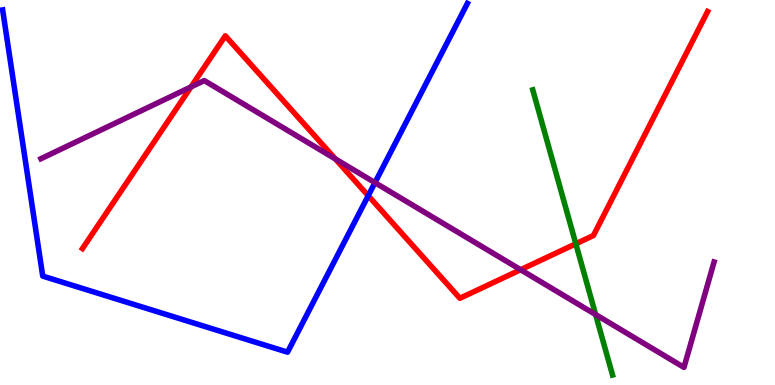[{'lines': ['blue', 'red'], 'intersections': [{'x': 4.75, 'y': 4.92}]}, {'lines': ['green', 'red'], 'intersections': [{'x': 7.43, 'y': 3.67}]}, {'lines': ['purple', 'red'], 'intersections': [{'x': 2.46, 'y': 7.74}, {'x': 4.33, 'y': 5.87}, {'x': 6.72, 'y': 2.99}]}, {'lines': ['blue', 'green'], 'intersections': []}, {'lines': ['blue', 'purple'], 'intersections': [{'x': 4.84, 'y': 5.26}]}, {'lines': ['green', 'purple'], 'intersections': [{'x': 7.69, 'y': 1.83}]}]